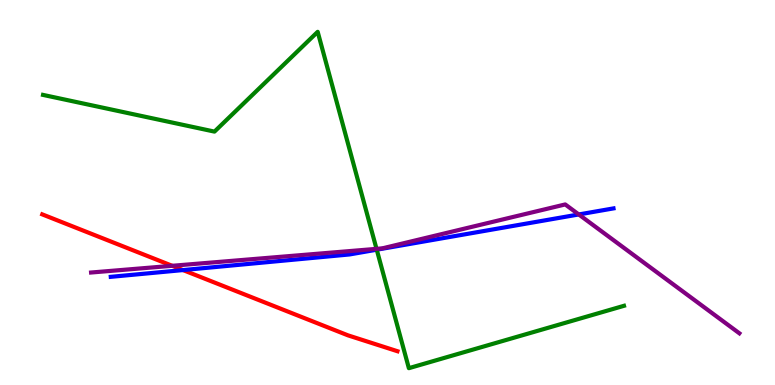[{'lines': ['blue', 'red'], 'intersections': [{'x': 2.36, 'y': 2.99}]}, {'lines': ['green', 'red'], 'intersections': []}, {'lines': ['purple', 'red'], 'intersections': [{'x': 2.22, 'y': 3.1}]}, {'lines': ['blue', 'green'], 'intersections': [{'x': 4.86, 'y': 3.51}]}, {'lines': ['blue', 'purple'], 'intersections': [{'x': 7.47, 'y': 4.43}]}, {'lines': ['green', 'purple'], 'intersections': [{'x': 4.86, 'y': 3.54}]}]